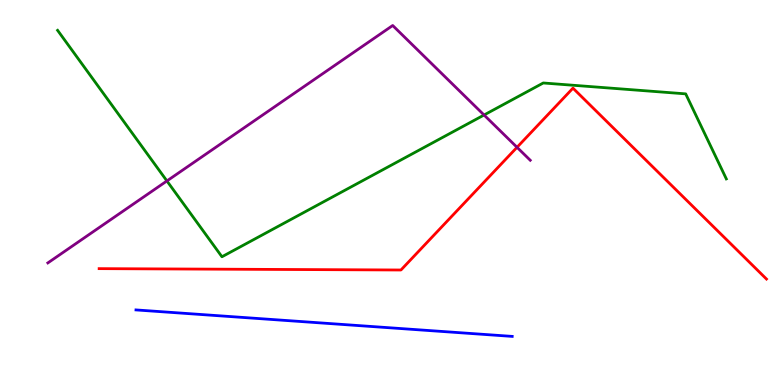[{'lines': ['blue', 'red'], 'intersections': []}, {'lines': ['green', 'red'], 'intersections': []}, {'lines': ['purple', 'red'], 'intersections': [{'x': 6.67, 'y': 6.17}]}, {'lines': ['blue', 'green'], 'intersections': []}, {'lines': ['blue', 'purple'], 'intersections': []}, {'lines': ['green', 'purple'], 'intersections': [{'x': 2.15, 'y': 5.3}, {'x': 6.25, 'y': 7.01}]}]